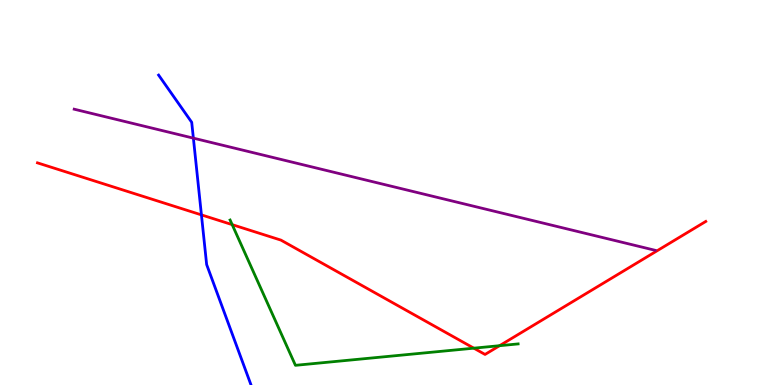[{'lines': ['blue', 'red'], 'intersections': [{'x': 2.6, 'y': 4.42}]}, {'lines': ['green', 'red'], 'intersections': [{'x': 3.0, 'y': 4.17}, {'x': 6.11, 'y': 0.957}, {'x': 6.45, 'y': 1.02}]}, {'lines': ['purple', 'red'], 'intersections': []}, {'lines': ['blue', 'green'], 'intersections': []}, {'lines': ['blue', 'purple'], 'intersections': [{'x': 2.5, 'y': 6.41}]}, {'lines': ['green', 'purple'], 'intersections': []}]